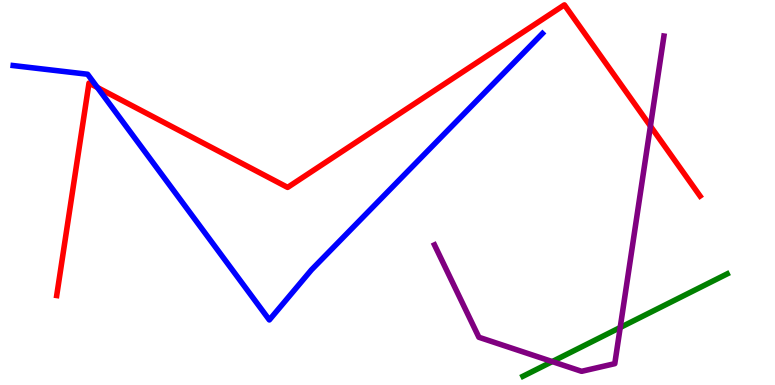[{'lines': ['blue', 'red'], 'intersections': [{'x': 1.26, 'y': 7.73}]}, {'lines': ['green', 'red'], 'intersections': []}, {'lines': ['purple', 'red'], 'intersections': [{'x': 8.39, 'y': 6.72}]}, {'lines': ['blue', 'green'], 'intersections': []}, {'lines': ['blue', 'purple'], 'intersections': []}, {'lines': ['green', 'purple'], 'intersections': [{'x': 7.13, 'y': 0.608}, {'x': 8.0, 'y': 1.49}]}]